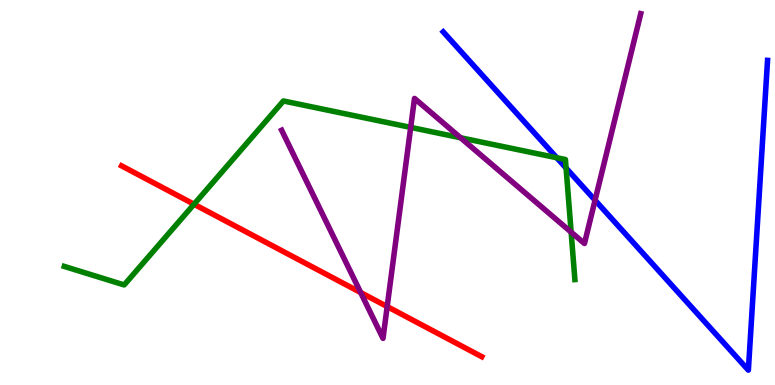[{'lines': ['blue', 'red'], 'intersections': []}, {'lines': ['green', 'red'], 'intersections': [{'x': 2.5, 'y': 4.7}]}, {'lines': ['purple', 'red'], 'intersections': [{'x': 4.65, 'y': 2.4}, {'x': 5.0, 'y': 2.04}]}, {'lines': ['blue', 'green'], 'intersections': [{'x': 7.18, 'y': 5.9}, {'x': 7.3, 'y': 5.63}]}, {'lines': ['blue', 'purple'], 'intersections': [{'x': 7.68, 'y': 4.8}]}, {'lines': ['green', 'purple'], 'intersections': [{'x': 5.3, 'y': 6.69}, {'x': 5.94, 'y': 6.42}, {'x': 7.37, 'y': 3.97}]}]